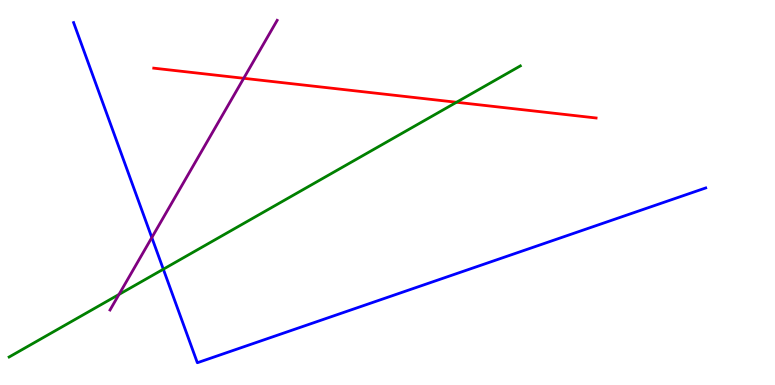[{'lines': ['blue', 'red'], 'intersections': []}, {'lines': ['green', 'red'], 'intersections': [{'x': 5.89, 'y': 7.34}]}, {'lines': ['purple', 'red'], 'intersections': [{'x': 3.14, 'y': 7.97}]}, {'lines': ['blue', 'green'], 'intersections': [{'x': 2.11, 'y': 3.01}]}, {'lines': ['blue', 'purple'], 'intersections': [{'x': 1.96, 'y': 3.83}]}, {'lines': ['green', 'purple'], 'intersections': [{'x': 1.54, 'y': 2.35}]}]